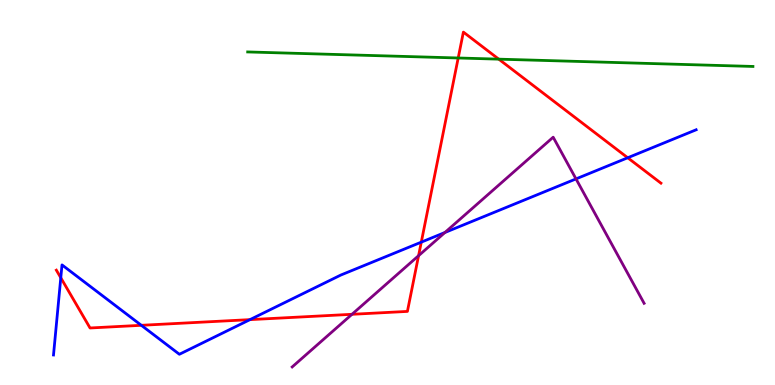[{'lines': ['blue', 'red'], 'intersections': [{'x': 0.784, 'y': 2.79}, {'x': 1.82, 'y': 1.55}, {'x': 3.23, 'y': 1.7}, {'x': 5.44, 'y': 3.71}, {'x': 8.1, 'y': 5.9}]}, {'lines': ['green', 'red'], 'intersections': [{'x': 5.91, 'y': 8.49}, {'x': 6.44, 'y': 8.46}]}, {'lines': ['purple', 'red'], 'intersections': [{'x': 4.54, 'y': 1.84}, {'x': 5.4, 'y': 3.36}]}, {'lines': ['blue', 'green'], 'intersections': []}, {'lines': ['blue', 'purple'], 'intersections': [{'x': 5.74, 'y': 3.96}, {'x': 7.43, 'y': 5.35}]}, {'lines': ['green', 'purple'], 'intersections': []}]